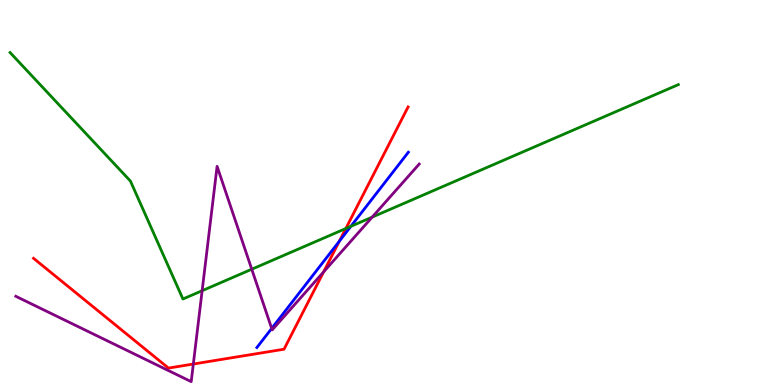[{'lines': ['blue', 'red'], 'intersections': [{'x': 4.38, 'y': 3.73}]}, {'lines': ['green', 'red'], 'intersections': [{'x': 4.46, 'y': 4.06}]}, {'lines': ['purple', 'red'], 'intersections': [{'x': 2.49, 'y': 0.545}, {'x': 4.18, 'y': 2.94}]}, {'lines': ['blue', 'green'], 'intersections': [{'x': 4.53, 'y': 4.12}]}, {'lines': ['blue', 'purple'], 'intersections': [{'x': 3.51, 'y': 1.47}]}, {'lines': ['green', 'purple'], 'intersections': [{'x': 2.61, 'y': 2.45}, {'x': 3.25, 'y': 3.01}, {'x': 4.8, 'y': 4.36}]}]